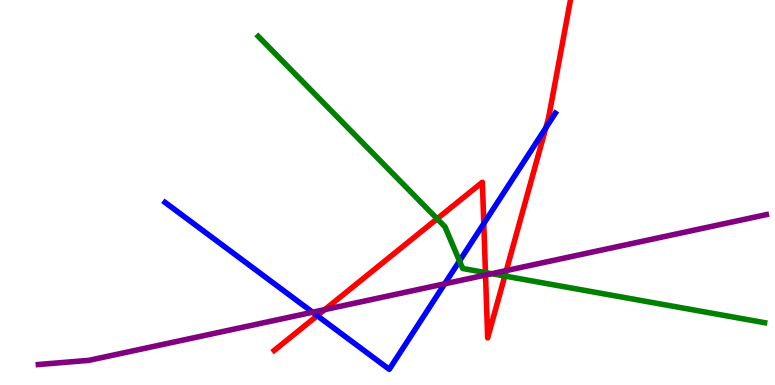[{'lines': ['blue', 'red'], 'intersections': [{'x': 4.09, 'y': 1.8}, {'x': 6.24, 'y': 4.19}, {'x': 7.04, 'y': 6.68}]}, {'lines': ['green', 'red'], 'intersections': [{'x': 5.64, 'y': 4.32}, {'x': 6.26, 'y': 2.92}, {'x': 6.51, 'y': 2.83}]}, {'lines': ['purple', 'red'], 'intersections': [{'x': 4.19, 'y': 1.96}, {'x': 6.26, 'y': 2.86}, {'x': 6.53, 'y': 2.97}]}, {'lines': ['blue', 'green'], 'intersections': [{'x': 5.93, 'y': 3.22}]}, {'lines': ['blue', 'purple'], 'intersections': [{'x': 4.03, 'y': 1.89}, {'x': 5.74, 'y': 2.63}]}, {'lines': ['green', 'purple'], 'intersections': [{'x': 6.34, 'y': 2.89}]}]